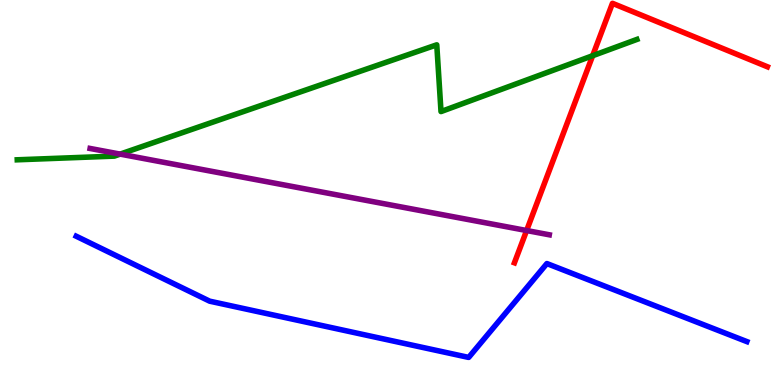[{'lines': ['blue', 'red'], 'intersections': []}, {'lines': ['green', 'red'], 'intersections': [{'x': 7.65, 'y': 8.55}]}, {'lines': ['purple', 'red'], 'intersections': [{'x': 6.8, 'y': 4.01}]}, {'lines': ['blue', 'green'], 'intersections': []}, {'lines': ['blue', 'purple'], 'intersections': []}, {'lines': ['green', 'purple'], 'intersections': [{'x': 1.55, 'y': 6.0}]}]